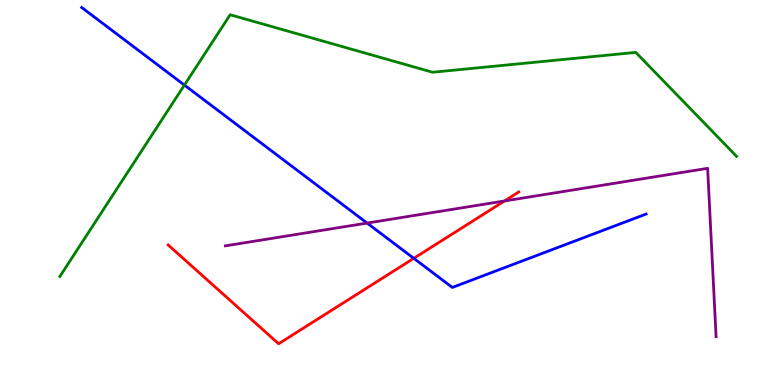[{'lines': ['blue', 'red'], 'intersections': [{'x': 5.34, 'y': 3.29}]}, {'lines': ['green', 'red'], 'intersections': []}, {'lines': ['purple', 'red'], 'intersections': [{'x': 6.51, 'y': 4.78}]}, {'lines': ['blue', 'green'], 'intersections': [{'x': 2.38, 'y': 7.79}]}, {'lines': ['blue', 'purple'], 'intersections': [{'x': 4.74, 'y': 4.21}]}, {'lines': ['green', 'purple'], 'intersections': []}]